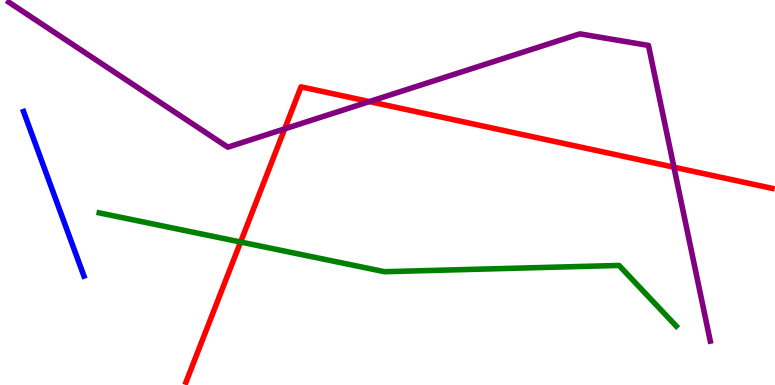[{'lines': ['blue', 'red'], 'intersections': []}, {'lines': ['green', 'red'], 'intersections': [{'x': 3.1, 'y': 3.71}]}, {'lines': ['purple', 'red'], 'intersections': [{'x': 3.67, 'y': 6.65}, {'x': 4.77, 'y': 7.36}, {'x': 8.7, 'y': 5.66}]}, {'lines': ['blue', 'green'], 'intersections': []}, {'lines': ['blue', 'purple'], 'intersections': []}, {'lines': ['green', 'purple'], 'intersections': []}]